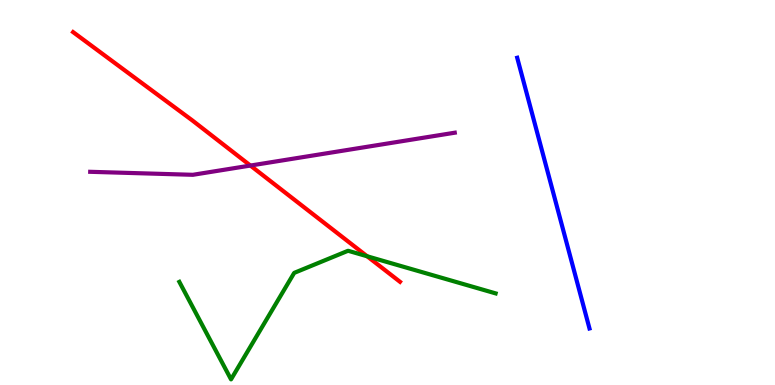[{'lines': ['blue', 'red'], 'intersections': []}, {'lines': ['green', 'red'], 'intersections': [{'x': 4.74, 'y': 3.34}]}, {'lines': ['purple', 'red'], 'intersections': [{'x': 3.23, 'y': 5.7}]}, {'lines': ['blue', 'green'], 'intersections': []}, {'lines': ['blue', 'purple'], 'intersections': []}, {'lines': ['green', 'purple'], 'intersections': []}]